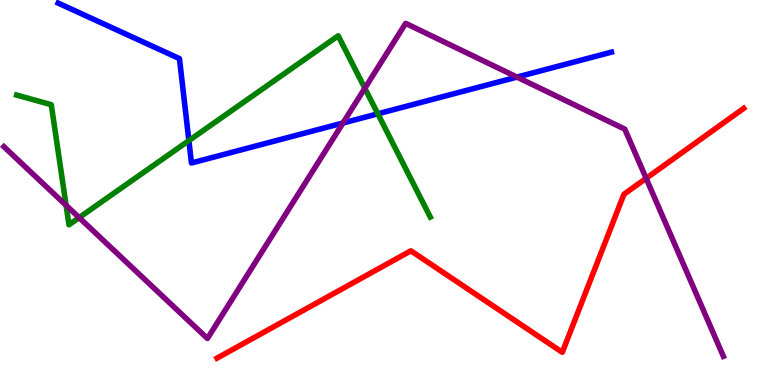[{'lines': ['blue', 'red'], 'intersections': []}, {'lines': ['green', 'red'], 'intersections': []}, {'lines': ['purple', 'red'], 'intersections': [{'x': 8.34, 'y': 5.37}]}, {'lines': ['blue', 'green'], 'intersections': [{'x': 2.44, 'y': 6.35}, {'x': 4.88, 'y': 7.04}]}, {'lines': ['blue', 'purple'], 'intersections': [{'x': 4.43, 'y': 6.8}, {'x': 6.67, 'y': 8.0}]}, {'lines': ['green', 'purple'], 'intersections': [{'x': 0.853, 'y': 4.67}, {'x': 1.02, 'y': 4.35}, {'x': 4.71, 'y': 7.71}]}]